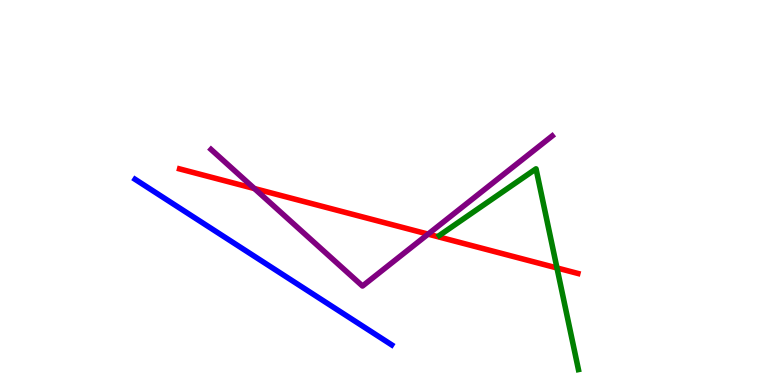[{'lines': ['blue', 'red'], 'intersections': []}, {'lines': ['green', 'red'], 'intersections': [{'x': 7.19, 'y': 3.04}]}, {'lines': ['purple', 'red'], 'intersections': [{'x': 3.28, 'y': 5.1}, {'x': 5.52, 'y': 3.92}]}, {'lines': ['blue', 'green'], 'intersections': []}, {'lines': ['blue', 'purple'], 'intersections': []}, {'lines': ['green', 'purple'], 'intersections': []}]